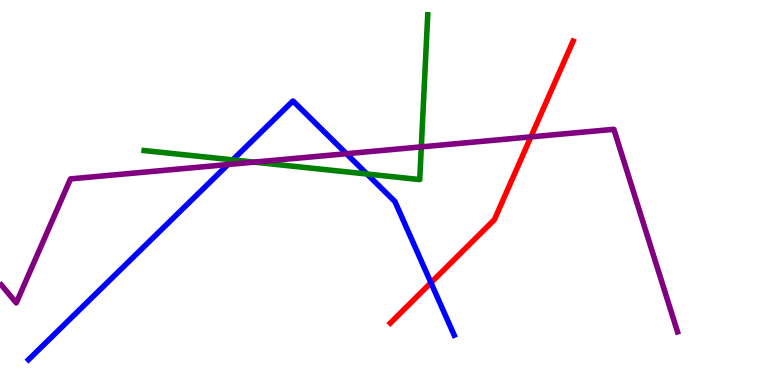[{'lines': ['blue', 'red'], 'intersections': [{'x': 5.56, 'y': 2.66}]}, {'lines': ['green', 'red'], 'intersections': []}, {'lines': ['purple', 'red'], 'intersections': [{'x': 6.85, 'y': 6.44}]}, {'lines': ['blue', 'green'], 'intersections': [{'x': 3.0, 'y': 5.85}, {'x': 4.74, 'y': 5.48}]}, {'lines': ['blue', 'purple'], 'intersections': [{'x': 2.94, 'y': 5.73}, {'x': 4.47, 'y': 6.01}]}, {'lines': ['green', 'purple'], 'intersections': [{'x': 3.28, 'y': 5.79}, {'x': 5.44, 'y': 6.18}]}]